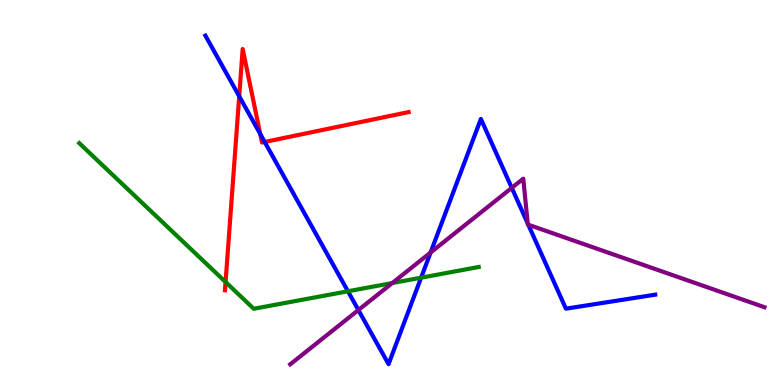[{'lines': ['blue', 'red'], 'intersections': [{'x': 3.09, 'y': 7.5}, {'x': 3.36, 'y': 6.52}, {'x': 3.42, 'y': 6.31}]}, {'lines': ['green', 'red'], 'intersections': [{'x': 2.91, 'y': 2.68}]}, {'lines': ['purple', 'red'], 'intersections': []}, {'lines': ['blue', 'green'], 'intersections': [{'x': 4.49, 'y': 2.43}, {'x': 5.43, 'y': 2.79}]}, {'lines': ['blue', 'purple'], 'intersections': [{'x': 4.62, 'y': 1.95}, {'x': 5.56, 'y': 3.44}, {'x': 6.6, 'y': 5.12}, {'x': 6.81, 'y': 4.2}, {'x': 6.82, 'y': 4.16}]}, {'lines': ['green', 'purple'], 'intersections': [{'x': 5.06, 'y': 2.65}]}]